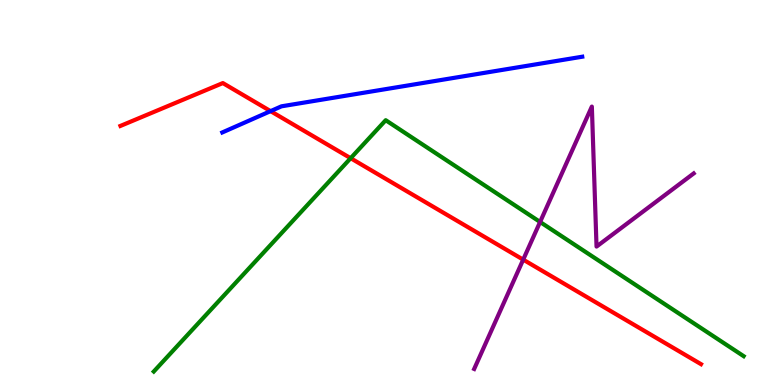[{'lines': ['blue', 'red'], 'intersections': [{'x': 3.49, 'y': 7.11}]}, {'lines': ['green', 'red'], 'intersections': [{'x': 4.52, 'y': 5.89}]}, {'lines': ['purple', 'red'], 'intersections': [{'x': 6.75, 'y': 3.26}]}, {'lines': ['blue', 'green'], 'intersections': []}, {'lines': ['blue', 'purple'], 'intersections': []}, {'lines': ['green', 'purple'], 'intersections': [{'x': 6.97, 'y': 4.23}]}]